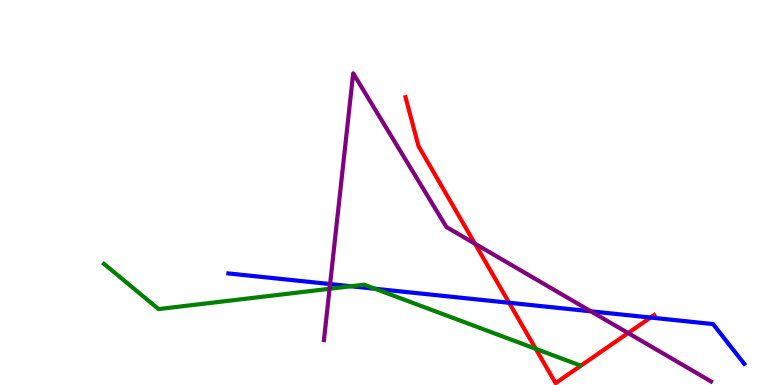[{'lines': ['blue', 'red'], 'intersections': [{'x': 6.57, 'y': 2.14}, {'x': 8.39, 'y': 1.75}]}, {'lines': ['green', 'red'], 'intersections': [{'x': 6.91, 'y': 0.939}]}, {'lines': ['purple', 'red'], 'intersections': [{'x': 6.13, 'y': 3.67}, {'x': 8.1, 'y': 1.35}]}, {'lines': ['blue', 'green'], 'intersections': [{'x': 4.53, 'y': 2.57}, {'x': 4.84, 'y': 2.5}]}, {'lines': ['blue', 'purple'], 'intersections': [{'x': 4.26, 'y': 2.62}, {'x': 7.62, 'y': 1.91}]}, {'lines': ['green', 'purple'], 'intersections': [{'x': 4.25, 'y': 2.5}]}]